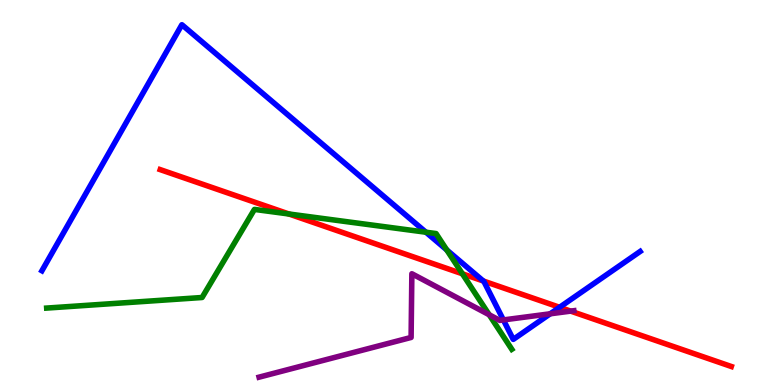[{'lines': ['blue', 'red'], 'intersections': [{'x': 6.24, 'y': 2.7}, {'x': 7.22, 'y': 2.02}]}, {'lines': ['green', 'red'], 'intersections': [{'x': 3.73, 'y': 4.44}, {'x': 5.97, 'y': 2.89}]}, {'lines': ['purple', 'red'], 'intersections': [{'x': 7.36, 'y': 1.92}]}, {'lines': ['blue', 'green'], 'intersections': [{'x': 5.5, 'y': 3.97}, {'x': 5.76, 'y': 3.51}]}, {'lines': ['blue', 'purple'], 'intersections': [{'x': 6.5, 'y': 1.69}, {'x': 7.1, 'y': 1.85}]}, {'lines': ['green', 'purple'], 'intersections': [{'x': 6.31, 'y': 1.82}]}]